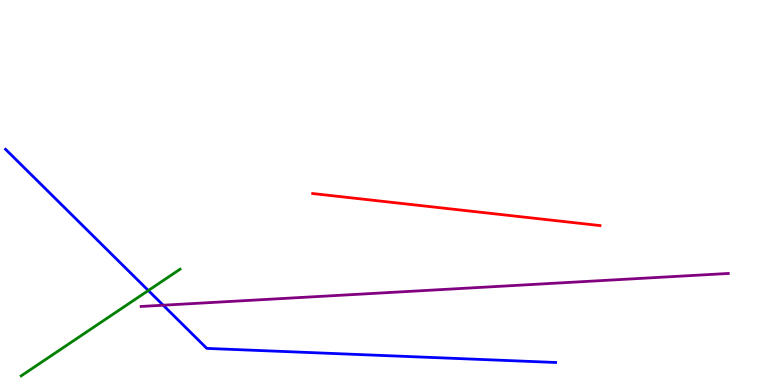[{'lines': ['blue', 'red'], 'intersections': []}, {'lines': ['green', 'red'], 'intersections': []}, {'lines': ['purple', 'red'], 'intersections': []}, {'lines': ['blue', 'green'], 'intersections': [{'x': 1.91, 'y': 2.45}]}, {'lines': ['blue', 'purple'], 'intersections': [{'x': 2.11, 'y': 2.07}]}, {'lines': ['green', 'purple'], 'intersections': []}]